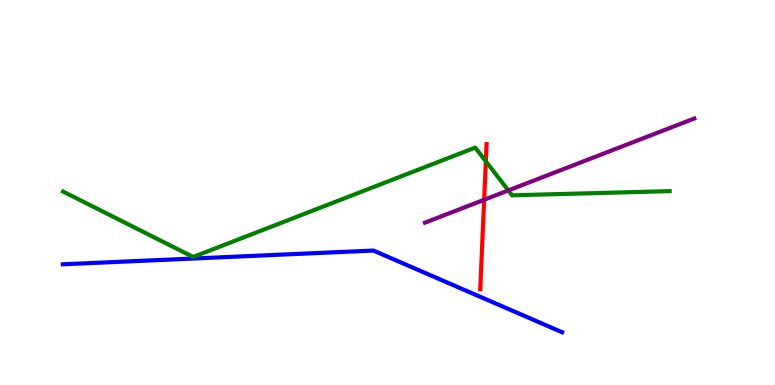[{'lines': ['blue', 'red'], 'intersections': []}, {'lines': ['green', 'red'], 'intersections': [{'x': 6.27, 'y': 5.81}]}, {'lines': ['purple', 'red'], 'intersections': [{'x': 6.25, 'y': 4.81}]}, {'lines': ['blue', 'green'], 'intersections': []}, {'lines': ['blue', 'purple'], 'intersections': []}, {'lines': ['green', 'purple'], 'intersections': [{'x': 6.56, 'y': 5.05}]}]